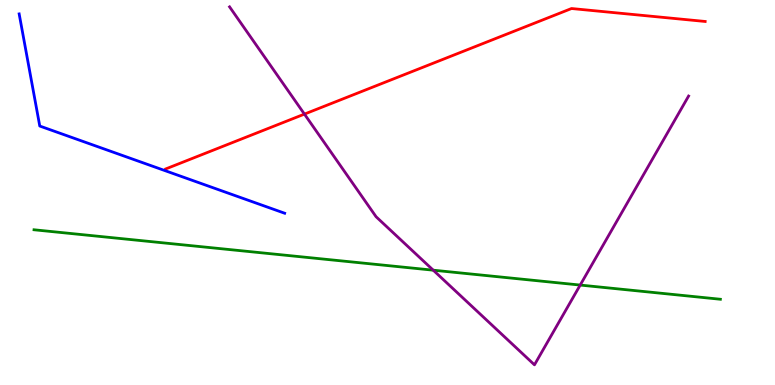[{'lines': ['blue', 'red'], 'intersections': []}, {'lines': ['green', 'red'], 'intersections': []}, {'lines': ['purple', 'red'], 'intersections': [{'x': 3.93, 'y': 7.04}]}, {'lines': ['blue', 'green'], 'intersections': []}, {'lines': ['blue', 'purple'], 'intersections': []}, {'lines': ['green', 'purple'], 'intersections': [{'x': 5.59, 'y': 2.98}, {'x': 7.49, 'y': 2.6}]}]